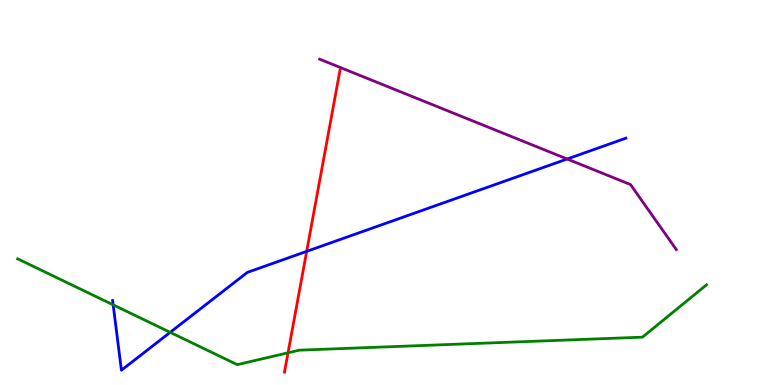[{'lines': ['blue', 'red'], 'intersections': [{'x': 3.96, 'y': 3.47}]}, {'lines': ['green', 'red'], 'intersections': [{'x': 3.72, 'y': 0.836}]}, {'lines': ['purple', 'red'], 'intersections': []}, {'lines': ['blue', 'green'], 'intersections': [{'x': 1.46, 'y': 2.08}, {'x': 2.2, 'y': 1.37}]}, {'lines': ['blue', 'purple'], 'intersections': [{'x': 7.32, 'y': 5.87}]}, {'lines': ['green', 'purple'], 'intersections': []}]